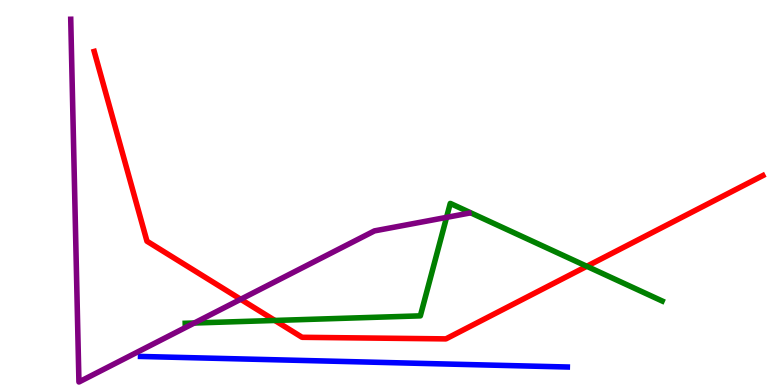[{'lines': ['blue', 'red'], 'intersections': []}, {'lines': ['green', 'red'], 'intersections': [{'x': 3.55, 'y': 1.68}, {'x': 7.57, 'y': 3.08}]}, {'lines': ['purple', 'red'], 'intersections': [{'x': 3.11, 'y': 2.23}]}, {'lines': ['blue', 'green'], 'intersections': []}, {'lines': ['blue', 'purple'], 'intersections': []}, {'lines': ['green', 'purple'], 'intersections': [{'x': 2.51, 'y': 1.61}, {'x': 5.76, 'y': 4.35}]}]